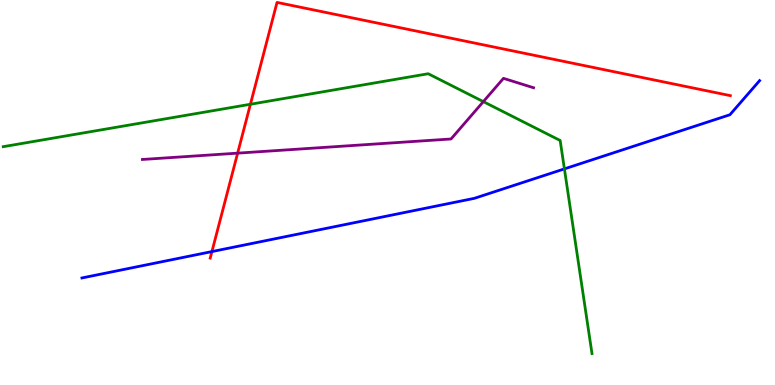[{'lines': ['blue', 'red'], 'intersections': [{'x': 2.73, 'y': 3.47}]}, {'lines': ['green', 'red'], 'intersections': [{'x': 3.23, 'y': 7.29}]}, {'lines': ['purple', 'red'], 'intersections': [{'x': 3.07, 'y': 6.02}]}, {'lines': ['blue', 'green'], 'intersections': [{'x': 7.28, 'y': 5.61}]}, {'lines': ['blue', 'purple'], 'intersections': []}, {'lines': ['green', 'purple'], 'intersections': [{'x': 6.24, 'y': 7.36}]}]